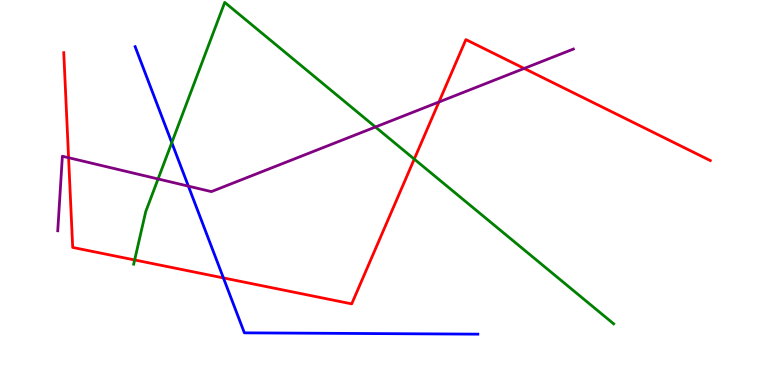[{'lines': ['blue', 'red'], 'intersections': [{'x': 2.88, 'y': 2.78}]}, {'lines': ['green', 'red'], 'intersections': [{'x': 1.74, 'y': 3.25}, {'x': 5.35, 'y': 5.87}]}, {'lines': ['purple', 'red'], 'intersections': [{'x': 0.885, 'y': 5.9}, {'x': 5.66, 'y': 7.35}, {'x': 6.76, 'y': 8.22}]}, {'lines': ['blue', 'green'], 'intersections': [{'x': 2.22, 'y': 6.29}]}, {'lines': ['blue', 'purple'], 'intersections': [{'x': 2.43, 'y': 5.16}]}, {'lines': ['green', 'purple'], 'intersections': [{'x': 2.04, 'y': 5.35}, {'x': 4.84, 'y': 6.7}]}]